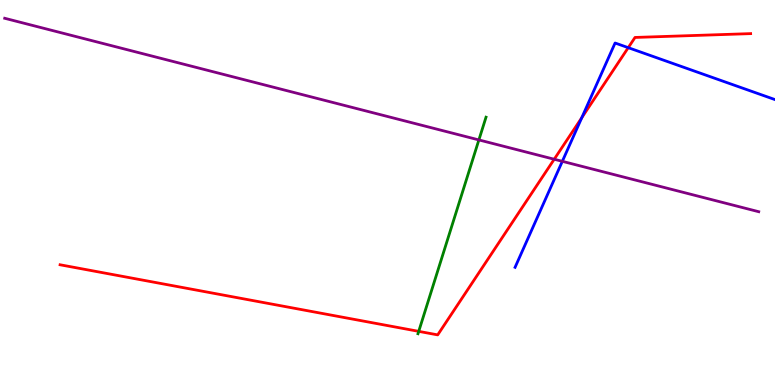[{'lines': ['blue', 'red'], 'intersections': [{'x': 7.51, 'y': 6.94}, {'x': 8.11, 'y': 8.76}]}, {'lines': ['green', 'red'], 'intersections': [{'x': 5.4, 'y': 1.39}]}, {'lines': ['purple', 'red'], 'intersections': [{'x': 7.15, 'y': 5.86}]}, {'lines': ['blue', 'green'], 'intersections': []}, {'lines': ['blue', 'purple'], 'intersections': [{'x': 7.26, 'y': 5.81}]}, {'lines': ['green', 'purple'], 'intersections': [{'x': 6.18, 'y': 6.37}]}]